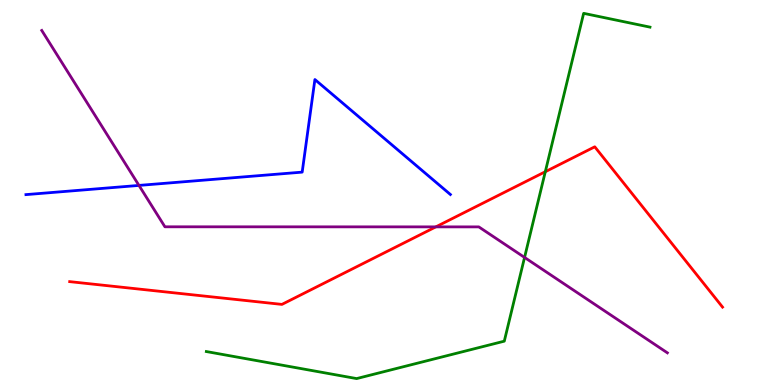[{'lines': ['blue', 'red'], 'intersections': []}, {'lines': ['green', 'red'], 'intersections': [{'x': 7.04, 'y': 5.54}]}, {'lines': ['purple', 'red'], 'intersections': [{'x': 5.62, 'y': 4.11}]}, {'lines': ['blue', 'green'], 'intersections': []}, {'lines': ['blue', 'purple'], 'intersections': [{'x': 1.79, 'y': 5.18}]}, {'lines': ['green', 'purple'], 'intersections': [{'x': 6.77, 'y': 3.31}]}]